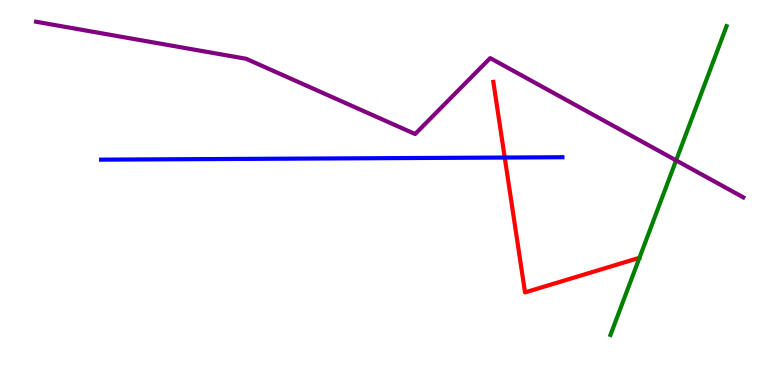[{'lines': ['blue', 'red'], 'intersections': [{'x': 6.51, 'y': 5.91}]}, {'lines': ['green', 'red'], 'intersections': []}, {'lines': ['purple', 'red'], 'intersections': []}, {'lines': ['blue', 'green'], 'intersections': []}, {'lines': ['blue', 'purple'], 'intersections': []}, {'lines': ['green', 'purple'], 'intersections': [{'x': 8.72, 'y': 5.83}]}]